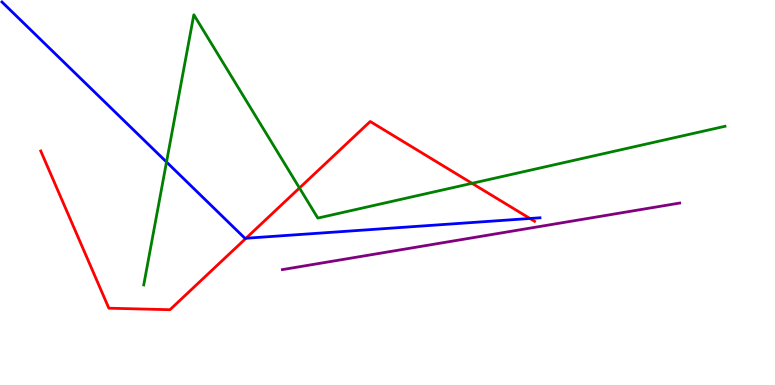[{'lines': ['blue', 'red'], 'intersections': [{'x': 3.17, 'y': 3.81}, {'x': 6.84, 'y': 4.33}]}, {'lines': ['green', 'red'], 'intersections': [{'x': 3.86, 'y': 5.12}, {'x': 6.09, 'y': 5.24}]}, {'lines': ['purple', 'red'], 'intersections': []}, {'lines': ['blue', 'green'], 'intersections': [{'x': 2.15, 'y': 5.79}]}, {'lines': ['blue', 'purple'], 'intersections': []}, {'lines': ['green', 'purple'], 'intersections': []}]